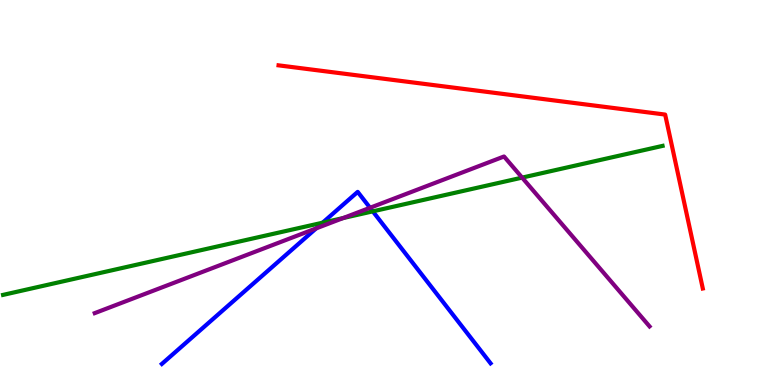[{'lines': ['blue', 'red'], 'intersections': []}, {'lines': ['green', 'red'], 'intersections': []}, {'lines': ['purple', 'red'], 'intersections': []}, {'lines': ['blue', 'green'], 'intersections': [{'x': 4.16, 'y': 4.22}, {'x': 4.81, 'y': 4.51}]}, {'lines': ['blue', 'purple'], 'intersections': [{'x': 4.08, 'y': 4.07}, {'x': 4.77, 'y': 4.6}]}, {'lines': ['green', 'purple'], 'intersections': [{'x': 4.43, 'y': 4.34}, {'x': 6.74, 'y': 5.39}]}]